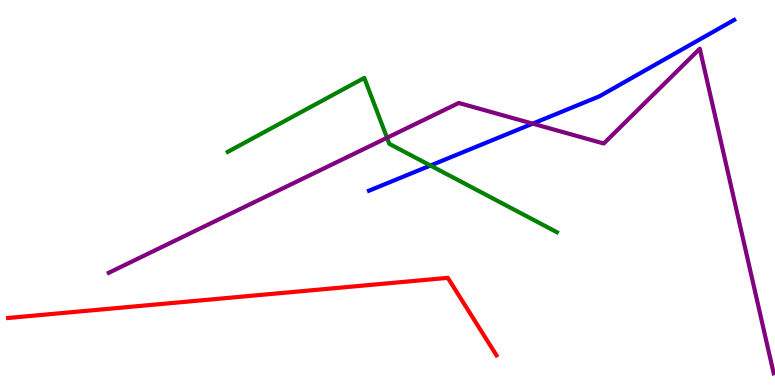[{'lines': ['blue', 'red'], 'intersections': []}, {'lines': ['green', 'red'], 'intersections': []}, {'lines': ['purple', 'red'], 'intersections': []}, {'lines': ['blue', 'green'], 'intersections': [{'x': 5.55, 'y': 5.7}]}, {'lines': ['blue', 'purple'], 'intersections': [{'x': 6.87, 'y': 6.79}]}, {'lines': ['green', 'purple'], 'intersections': [{'x': 4.99, 'y': 6.42}]}]